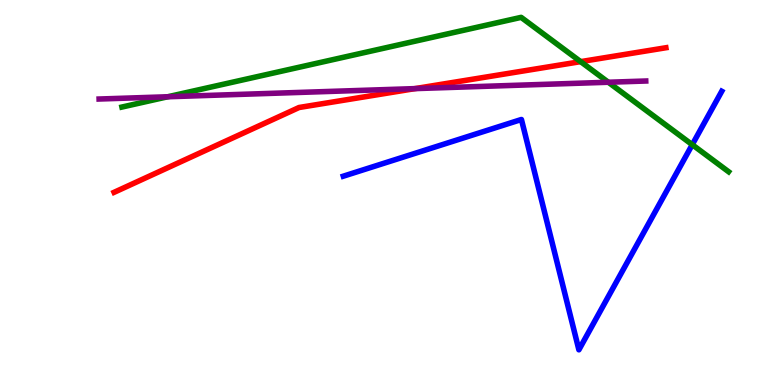[{'lines': ['blue', 'red'], 'intersections': []}, {'lines': ['green', 'red'], 'intersections': [{'x': 7.49, 'y': 8.4}]}, {'lines': ['purple', 'red'], 'intersections': [{'x': 5.35, 'y': 7.7}]}, {'lines': ['blue', 'green'], 'intersections': [{'x': 8.93, 'y': 6.24}]}, {'lines': ['blue', 'purple'], 'intersections': []}, {'lines': ['green', 'purple'], 'intersections': [{'x': 2.16, 'y': 7.49}, {'x': 7.85, 'y': 7.86}]}]